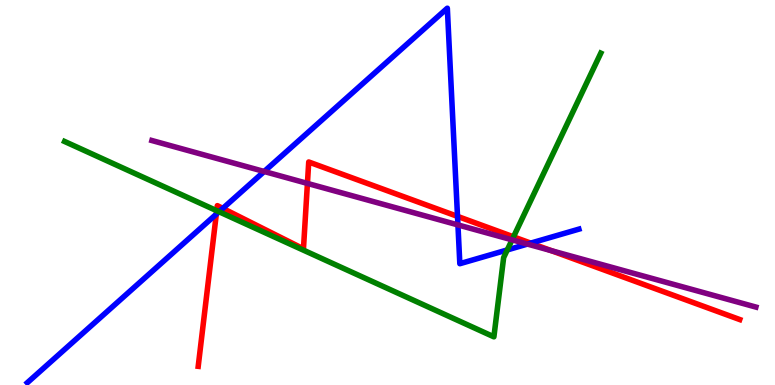[{'lines': ['blue', 'red'], 'intersections': [{'x': 2.79, 'y': 4.44}, {'x': 2.87, 'y': 4.59}, {'x': 5.9, 'y': 4.38}, {'x': 6.85, 'y': 3.68}]}, {'lines': ['green', 'red'], 'intersections': [{'x': 2.8, 'y': 4.53}, {'x': 6.63, 'y': 3.85}]}, {'lines': ['purple', 'red'], 'intersections': [{'x': 3.97, 'y': 5.24}, {'x': 7.11, 'y': 3.49}]}, {'lines': ['blue', 'green'], 'intersections': [{'x': 2.83, 'y': 4.5}, {'x': 6.55, 'y': 3.51}]}, {'lines': ['blue', 'purple'], 'intersections': [{'x': 3.41, 'y': 5.55}, {'x': 5.91, 'y': 4.16}, {'x': 6.81, 'y': 3.66}]}, {'lines': ['green', 'purple'], 'intersections': [{'x': 6.61, 'y': 3.77}]}]